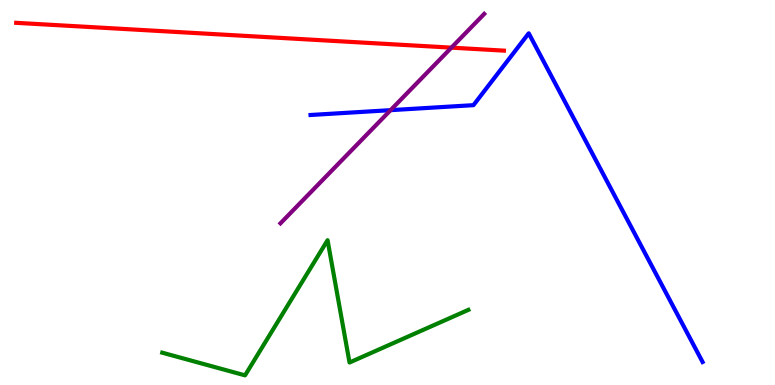[{'lines': ['blue', 'red'], 'intersections': []}, {'lines': ['green', 'red'], 'intersections': []}, {'lines': ['purple', 'red'], 'intersections': [{'x': 5.82, 'y': 8.76}]}, {'lines': ['blue', 'green'], 'intersections': []}, {'lines': ['blue', 'purple'], 'intersections': [{'x': 5.04, 'y': 7.14}]}, {'lines': ['green', 'purple'], 'intersections': []}]